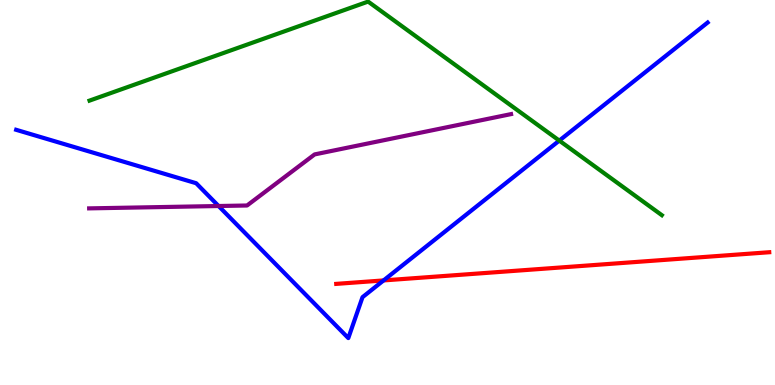[{'lines': ['blue', 'red'], 'intersections': [{'x': 4.95, 'y': 2.72}]}, {'lines': ['green', 'red'], 'intersections': []}, {'lines': ['purple', 'red'], 'intersections': []}, {'lines': ['blue', 'green'], 'intersections': [{'x': 7.22, 'y': 6.35}]}, {'lines': ['blue', 'purple'], 'intersections': [{'x': 2.82, 'y': 4.65}]}, {'lines': ['green', 'purple'], 'intersections': []}]